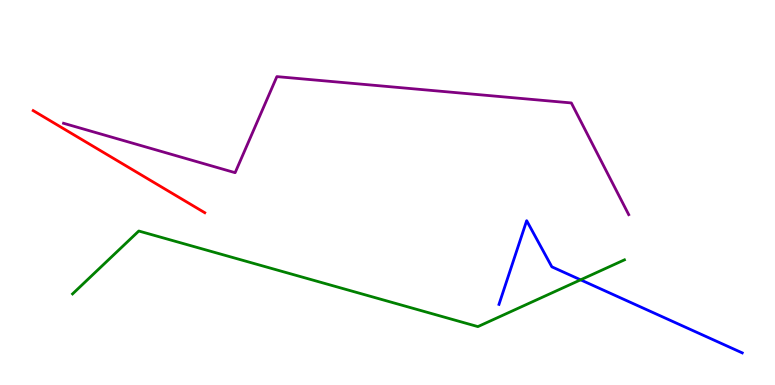[{'lines': ['blue', 'red'], 'intersections': []}, {'lines': ['green', 'red'], 'intersections': []}, {'lines': ['purple', 'red'], 'intersections': []}, {'lines': ['blue', 'green'], 'intersections': [{'x': 7.49, 'y': 2.73}]}, {'lines': ['blue', 'purple'], 'intersections': []}, {'lines': ['green', 'purple'], 'intersections': []}]